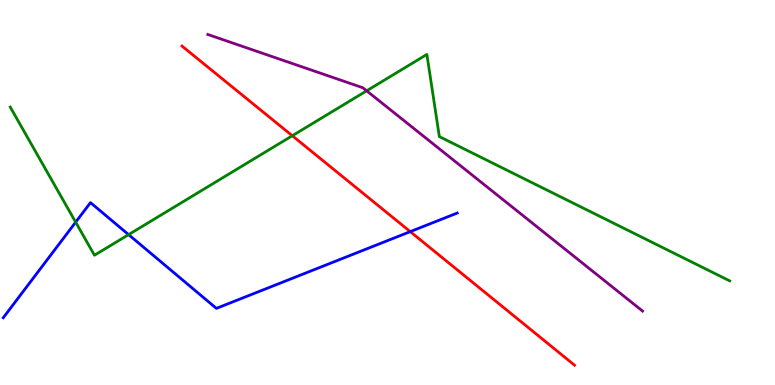[{'lines': ['blue', 'red'], 'intersections': [{'x': 5.29, 'y': 3.98}]}, {'lines': ['green', 'red'], 'intersections': [{'x': 3.77, 'y': 6.47}]}, {'lines': ['purple', 'red'], 'intersections': []}, {'lines': ['blue', 'green'], 'intersections': [{'x': 0.976, 'y': 4.23}, {'x': 1.66, 'y': 3.91}]}, {'lines': ['blue', 'purple'], 'intersections': []}, {'lines': ['green', 'purple'], 'intersections': [{'x': 4.73, 'y': 7.64}]}]